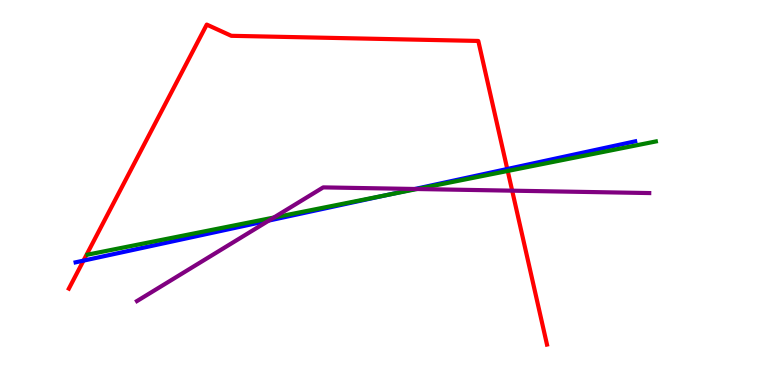[{'lines': ['blue', 'red'], 'intersections': [{'x': 1.08, 'y': 3.23}, {'x': 6.55, 'y': 5.61}]}, {'lines': ['green', 'red'], 'intersections': [{'x': 6.55, 'y': 5.56}]}, {'lines': ['purple', 'red'], 'intersections': [{'x': 6.61, 'y': 5.05}]}, {'lines': ['blue', 'green'], 'intersections': [{'x': 5.0, 'y': 4.94}]}, {'lines': ['blue', 'purple'], 'intersections': [{'x': 3.47, 'y': 4.27}, {'x': 5.35, 'y': 5.09}]}, {'lines': ['green', 'purple'], 'intersections': [{'x': 3.53, 'y': 4.35}, {'x': 5.38, 'y': 5.09}]}]